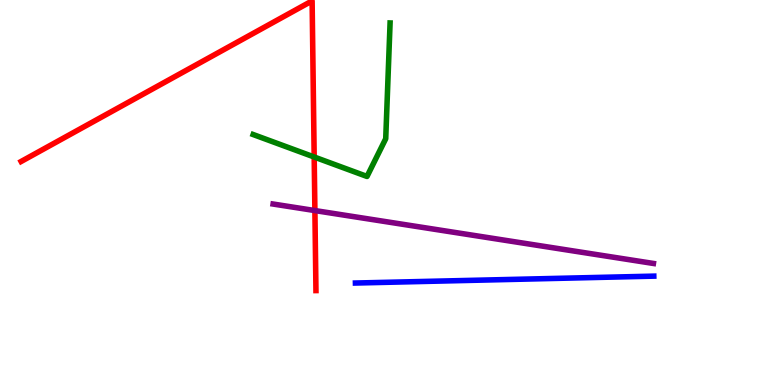[{'lines': ['blue', 'red'], 'intersections': []}, {'lines': ['green', 'red'], 'intersections': [{'x': 4.05, 'y': 5.92}]}, {'lines': ['purple', 'red'], 'intersections': [{'x': 4.06, 'y': 4.53}]}, {'lines': ['blue', 'green'], 'intersections': []}, {'lines': ['blue', 'purple'], 'intersections': []}, {'lines': ['green', 'purple'], 'intersections': []}]